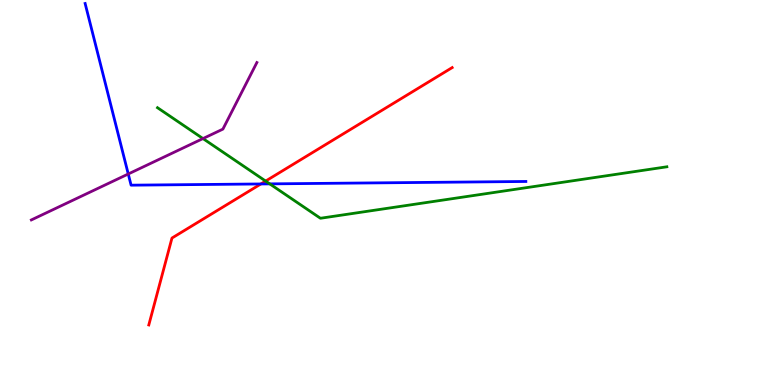[{'lines': ['blue', 'red'], 'intersections': [{'x': 3.37, 'y': 5.22}]}, {'lines': ['green', 'red'], 'intersections': [{'x': 3.43, 'y': 5.3}]}, {'lines': ['purple', 'red'], 'intersections': []}, {'lines': ['blue', 'green'], 'intersections': [{'x': 3.48, 'y': 5.22}]}, {'lines': ['blue', 'purple'], 'intersections': [{'x': 1.65, 'y': 5.48}]}, {'lines': ['green', 'purple'], 'intersections': [{'x': 2.62, 'y': 6.4}]}]